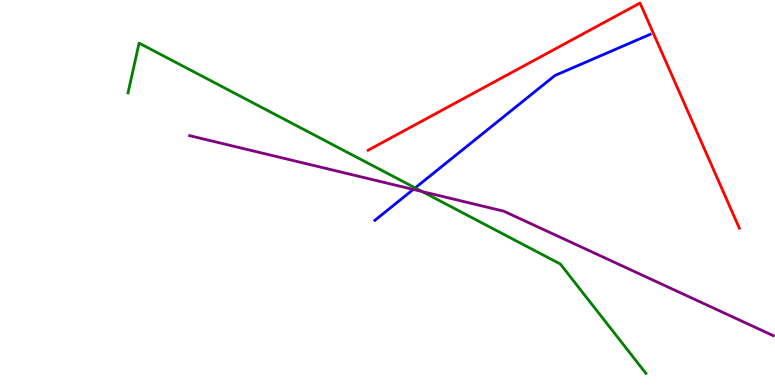[{'lines': ['blue', 'red'], 'intersections': []}, {'lines': ['green', 'red'], 'intersections': []}, {'lines': ['purple', 'red'], 'intersections': []}, {'lines': ['blue', 'green'], 'intersections': [{'x': 5.36, 'y': 5.12}]}, {'lines': ['blue', 'purple'], 'intersections': [{'x': 5.33, 'y': 5.08}]}, {'lines': ['green', 'purple'], 'intersections': [{'x': 5.45, 'y': 5.02}]}]